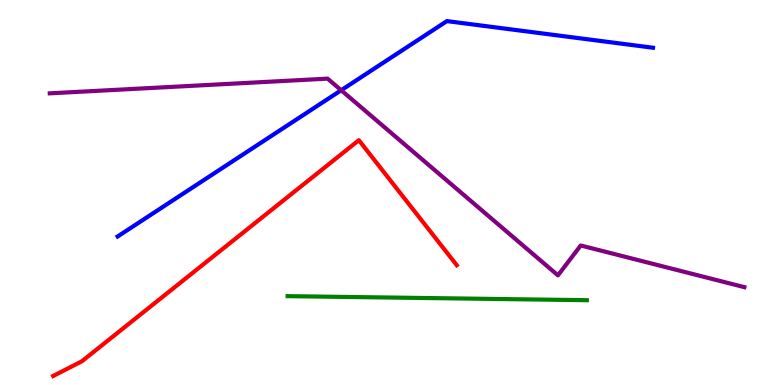[{'lines': ['blue', 'red'], 'intersections': []}, {'lines': ['green', 'red'], 'intersections': []}, {'lines': ['purple', 'red'], 'intersections': []}, {'lines': ['blue', 'green'], 'intersections': []}, {'lines': ['blue', 'purple'], 'intersections': [{'x': 4.4, 'y': 7.66}]}, {'lines': ['green', 'purple'], 'intersections': []}]